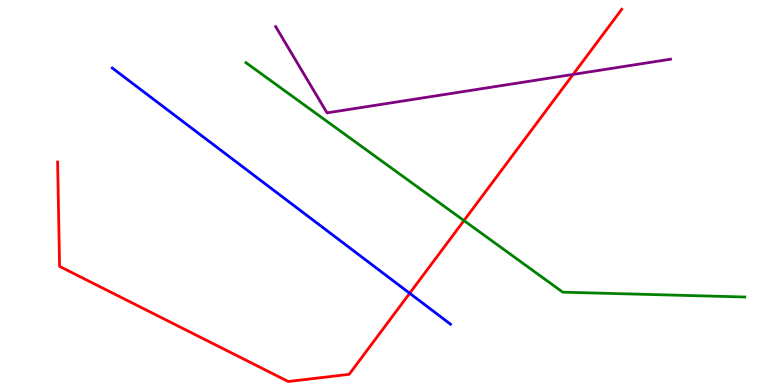[{'lines': ['blue', 'red'], 'intersections': [{'x': 5.29, 'y': 2.38}]}, {'lines': ['green', 'red'], 'intersections': [{'x': 5.99, 'y': 4.27}]}, {'lines': ['purple', 'red'], 'intersections': [{'x': 7.4, 'y': 8.07}]}, {'lines': ['blue', 'green'], 'intersections': []}, {'lines': ['blue', 'purple'], 'intersections': []}, {'lines': ['green', 'purple'], 'intersections': []}]